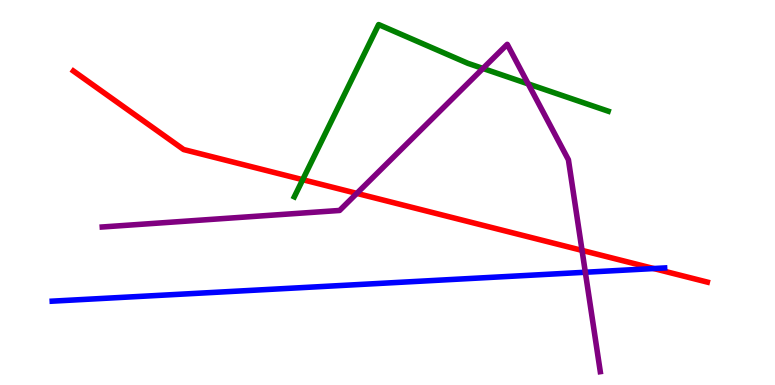[{'lines': ['blue', 'red'], 'intersections': [{'x': 8.44, 'y': 3.02}]}, {'lines': ['green', 'red'], 'intersections': [{'x': 3.91, 'y': 5.33}]}, {'lines': ['purple', 'red'], 'intersections': [{'x': 4.6, 'y': 4.98}, {'x': 7.51, 'y': 3.5}]}, {'lines': ['blue', 'green'], 'intersections': []}, {'lines': ['blue', 'purple'], 'intersections': [{'x': 7.55, 'y': 2.93}]}, {'lines': ['green', 'purple'], 'intersections': [{'x': 6.23, 'y': 8.22}, {'x': 6.82, 'y': 7.82}]}]